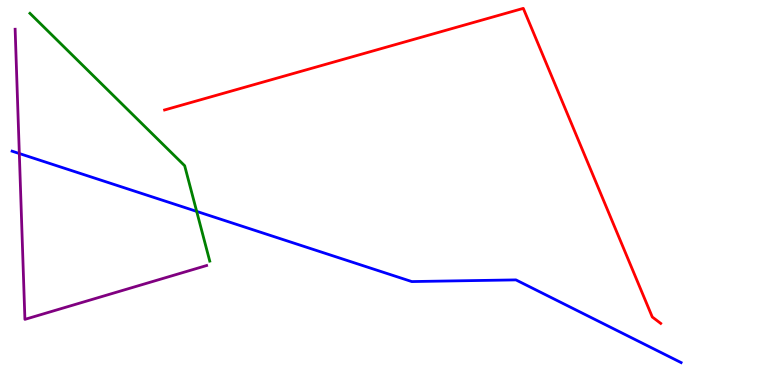[{'lines': ['blue', 'red'], 'intersections': []}, {'lines': ['green', 'red'], 'intersections': []}, {'lines': ['purple', 'red'], 'intersections': []}, {'lines': ['blue', 'green'], 'intersections': [{'x': 2.54, 'y': 4.51}]}, {'lines': ['blue', 'purple'], 'intersections': [{'x': 0.249, 'y': 6.01}]}, {'lines': ['green', 'purple'], 'intersections': []}]